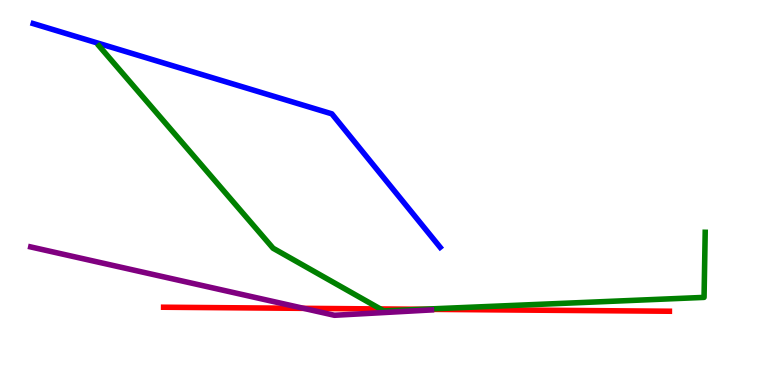[{'lines': ['blue', 'red'], 'intersections': []}, {'lines': ['green', 'red'], 'intersections': [{'x': 4.91, 'y': 1.98}, {'x': 5.45, 'y': 1.97}]}, {'lines': ['purple', 'red'], 'intersections': [{'x': 3.92, 'y': 1.99}]}, {'lines': ['blue', 'green'], 'intersections': []}, {'lines': ['blue', 'purple'], 'intersections': []}, {'lines': ['green', 'purple'], 'intersections': []}]